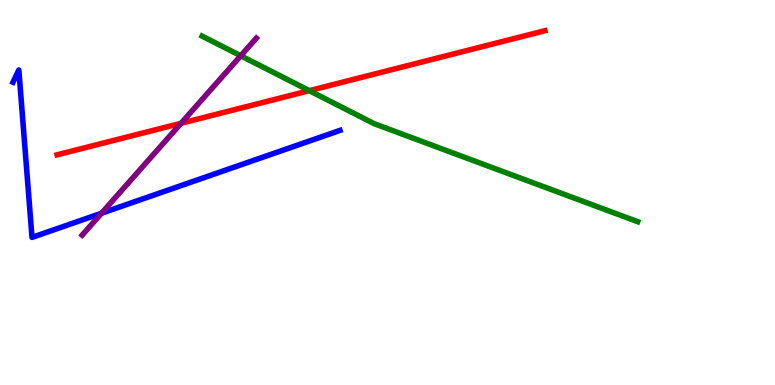[{'lines': ['blue', 'red'], 'intersections': []}, {'lines': ['green', 'red'], 'intersections': [{'x': 3.99, 'y': 7.65}]}, {'lines': ['purple', 'red'], 'intersections': [{'x': 2.34, 'y': 6.8}]}, {'lines': ['blue', 'green'], 'intersections': []}, {'lines': ['blue', 'purple'], 'intersections': [{'x': 1.31, 'y': 4.46}]}, {'lines': ['green', 'purple'], 'intersections': [{'x': 3.11, 'y': 8.55}]}]